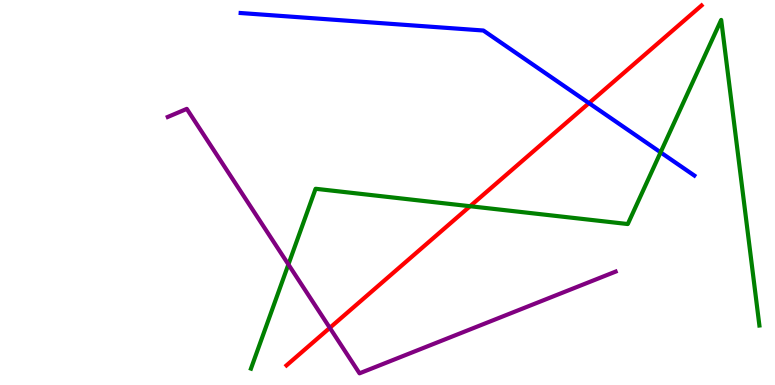[{'lines': ['blue', 'red'], 'intersections': [{'x': 7.6, 'y': 7.32}]}, {'lines': ['green', 'red'], 'intersections': [{'x': 6.07, 'y': 4.64}]}, {'lines': ['purple', 'red'], 'intersections': [{'x': 4.26, 'y': 1.48}]}, {'lines': ['blue', 'green'], 'intersections': [{'x': 8.52, 'y': 6.04}]}, {'lines': ['blue', 'purple'], 'intersections': []}, {'lines': ['green', 'purple'], 'intersections': [{'x': 3.72, 'y': 3.13}]}]